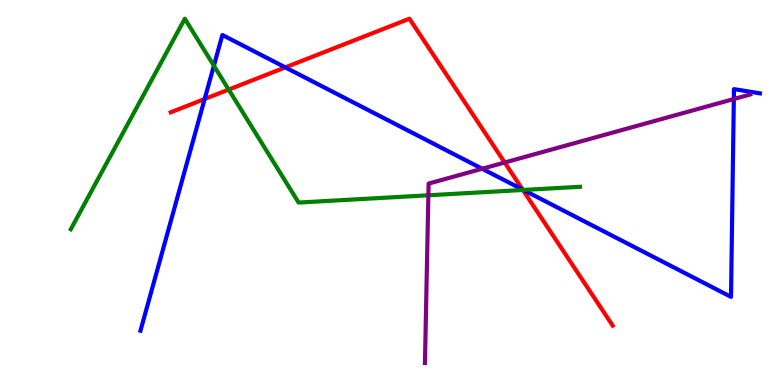[{'lines': ['blue', 'red'], 'intersections': [{'x': 2.64, 'y': 7.43}, {'x': 3.68, 'y': 8.25}, {'x': 6.74, 'y': 5.08}]}, {'lines': ['green', 'red'], 'intersections': [{'x': 2.95, 'y': 7.67}, {'x': 6.75, 'y': 5.07}]}, {'lines': ['purple', 'red'], 'intersections': [{'x': 6.51, 'y': 5.78}]}, {'lines': ['blue', 'green'], 'intersections': [{'x': 2.76, 'y': 8.29}, {'x': 6.75, 'y': 5.07}]}, {'lines': ['blue', 'purple'], 'intersections': [{'x': 6.22, 'y': 5.62}, {'x': 9.47, 'y': 7.43}]}, {'lines': ['green', 'purple'], 'intersections': [{'x': 5.53, 'y': 4.93}]}]